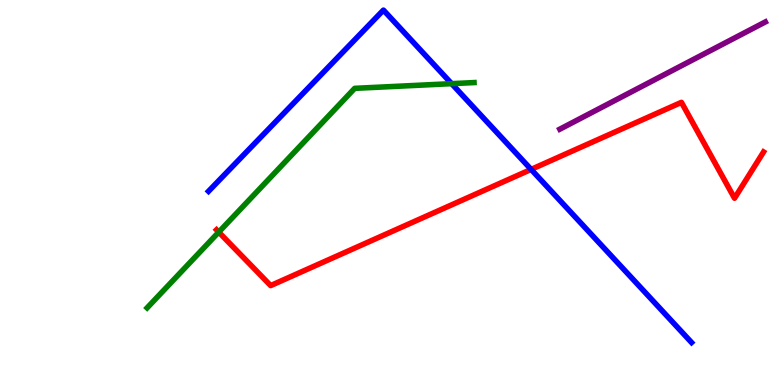[{'lines': ['blue', 'red'], 'intersections': [{'x': 6.85, 'y': 5.6}]}, {'lines': ['green', 'red'], 'intersections': [{'x': 2.82, 'y': 3.97}]}, {'lines': ['purple', 'red'], 'intersections': []}, {'lines': ['blue', 'green'], 'intersections': [{'x': 5.83, 'y': 7.83}]}, {'lines': ['blue', 'purple'], 'intersections': []}, {'lines': ['green', 'purple'], 'intersections': []}]